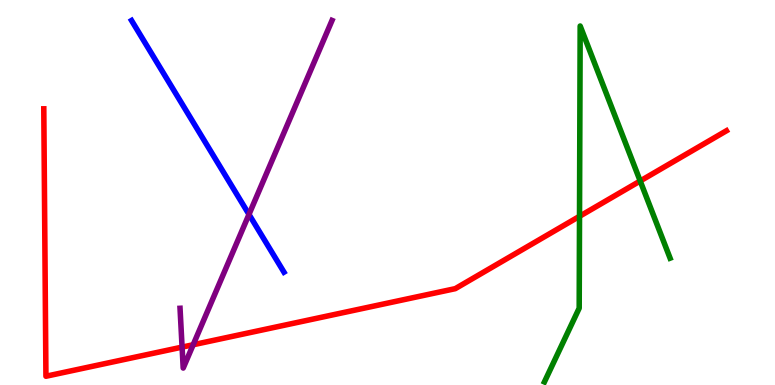[{'lines': ['blue', 'red'], 'intersections': []}, {'lines': ['green', 'red'], 'intersections': [{'x': 7.48, 'y': 4.38}, {'x': 8.26, 'y': 5.3}]}, {'lines': ['purple', 'red'], 'intersections': [{'x': 2.35, 'y': 0.984}, {'x': 2.49, 'y': 1.05}]}, {'lines': ['blue', 'green'], 'intersections': []}, {'lines': ['blue', 'purple'], 'intersections': [{'x': 3.21, 'y': 4.43}]}, {'lines': ['green', 'purple'], 'intersections': []}]